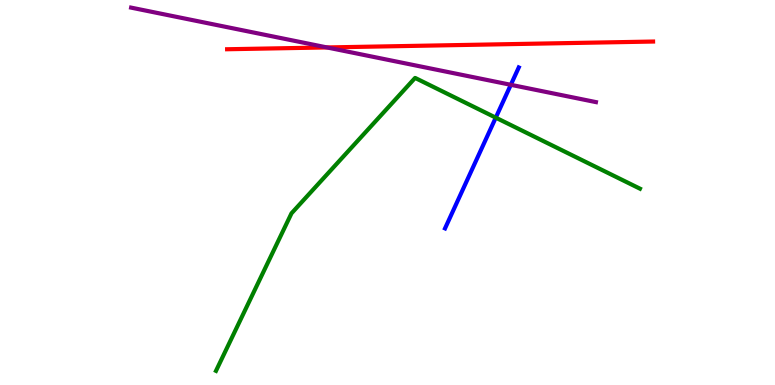[{'lines': ['blue', 'red'], 'intersections': []}, {'lines': ['green', 'red'], 'intersections': []}, {'lines': ['purple', 'red'], 'intersections': [{'x': 4.22, 'y': 8.77}]}, {'lines': ['blue', 'green'], 'intersections': [{'x': 6.4, 'y': 6.94}]}, {'lines': ['blue', 'purple'], 'intersections': [{'x': 6.59, 'y': 7.8}]}, {'lines': ['green', 'purple'], 'intersections': []}]